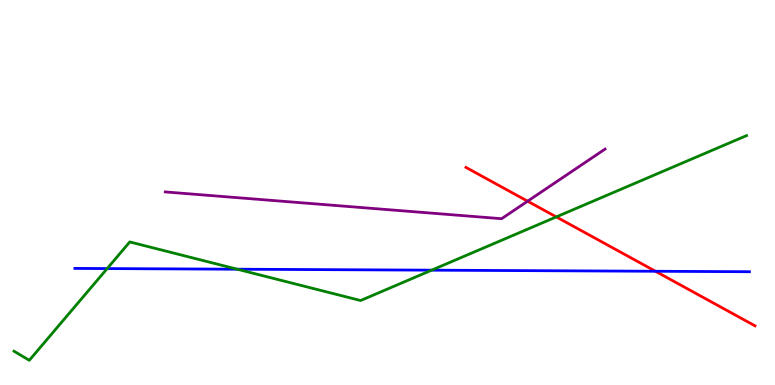[{'lines': ['blue', 'red'], 'intersections': [{'x': 8.46, 'y': 2.95}]}, {'lines': ['green', 'red'], 'intersections': [{'x': 7.18, 'y': 4.37}]}, {'lines': ['purple', 'red'], 'intersections': [{'x': 6.81, 'y': 4.77}]}, {'lines': ['blue', 'green'], 'intersections': [{'x': 1.38, 'y': 3.02}, {'x': 3.06, 'y': 3.01}, {'x': 5.57, 'y': 2.98}]}, {'lines': ['blue', 'purple'], 'intersections': []}, {'lines': ['green', 'purple'], 'intersections': []}]